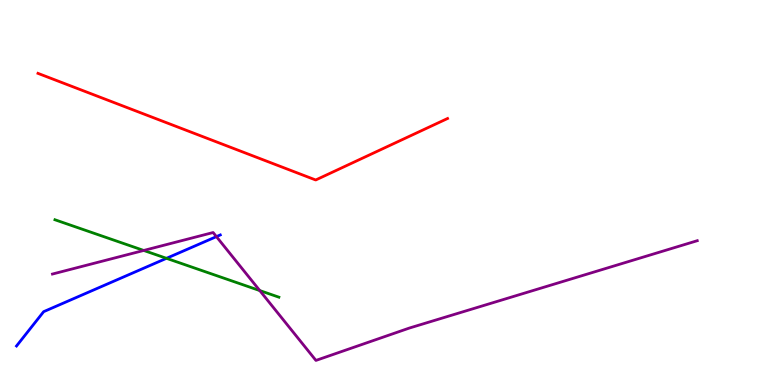[{'lines': ['blue', 'red'], 'intersections': []}, {'lines': ['green', 'red'], 'intersections': []}, {'lines': ['purple', 'red'], 'intersections': []}, {'lines': ['blue', 'green'], 'intersections': [{'x': 2.15, 'y': 3.29}]}, {'lines': ['blue', 'purple'], 'intersections': [{'x': 2.79, 'y': 3.85}]}, {'lines': ['green', 'purple'], 'intersections': [{'x': 1.85, 'y': 3.49}, {'x': 3.35, 'y': 2.45}]}]